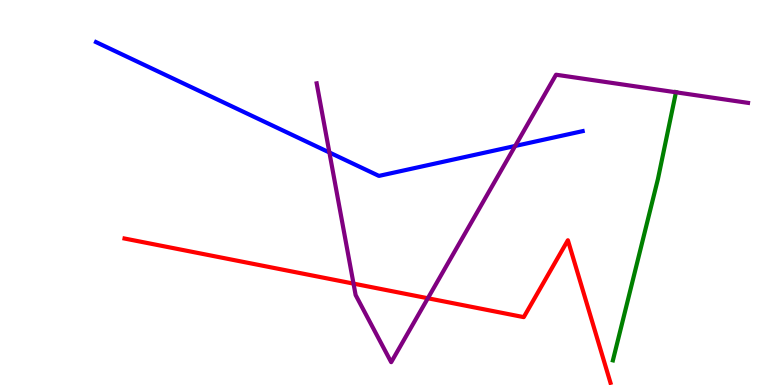[{'lines': ['blue', 'red'], 'intersections': []}, {'lines': ['green', 'red'], 'intersections': []}, {'lines': ['purple', 'red'], 'intersections': [{'x': 4.56, 'y': 2.63}, {'x': 5.52, 'y': 2.25}]}, {'lines': ['blue', 'green'], 'intersections': []}, {'lines': ['blue', 'purple'], 'intersections': [{'x': 4.25, 'y': 6.04}, {'x': 6.65, 'y': 6.21}]}, {'lines': ['green', 'purple'], 'intersections': [{'x': 8.72, 'y': 7.6}]}]